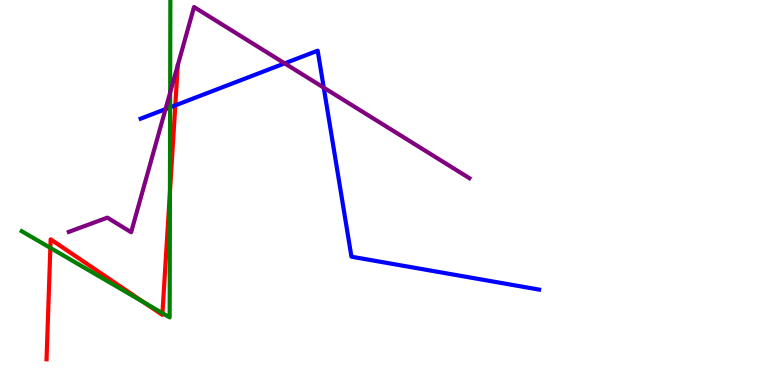[{'lines': ['blue', 'red'], 'intersections': [{'x': 2.26, 'y': 7.26}]}, {'lines': ['green', 'red'], 'intersections': [{'x': 0.65, 'y': 3.56}, {'x': 1.85, 'y': 2.15}, {'x': 2.1, 'y': 1.87}, {'x': 2.19, 'y': 5.01}]}, {'lines': ['purple', 'red'], 'intersections': []}, {'lines': ['blue', 'green'], 'intersections': [{'x': 2.2, 'y': 7.21}]}, {'lines': ['blue', 'purple'], 'intersections': [{'x': 2.14, 'y': 7.17}, {'x': 3.67, 'y': 8.35}, {'x': 4.18, 'y': 7.72}]}, {'lines': ['green', 'purple'], 'intersections': [{'x': 2.2, 'y': 7.6}]}]